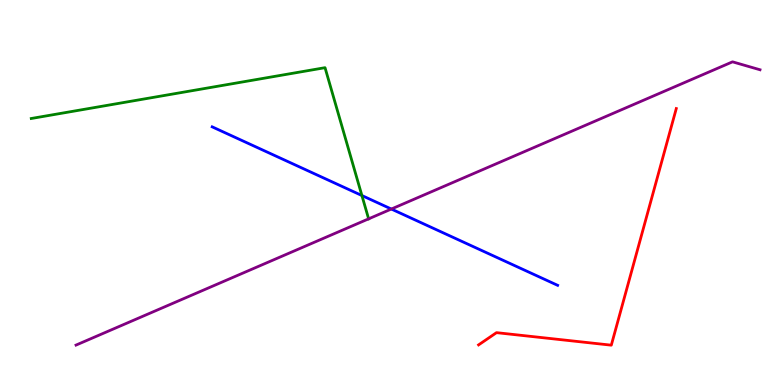[{'lines': ['blue', 'red'], 'intersections': []}, {'lines': ['green', 'red'], 'intersections': []}, {'lines': ['purple', 'red'], 'intersections': []}, {'lines': ['blue', 'green'], 'intersections': [{'x': 4.67, 'y': 4.92}]}, {'lines': ['blue', 'purple'], 'intersections': [{'x': 5.05, 'y': 4.57}]}, {'lines': ['green', 'purple'], 'intersections': [{'x': 4.76, 'y': 4.32}]}]